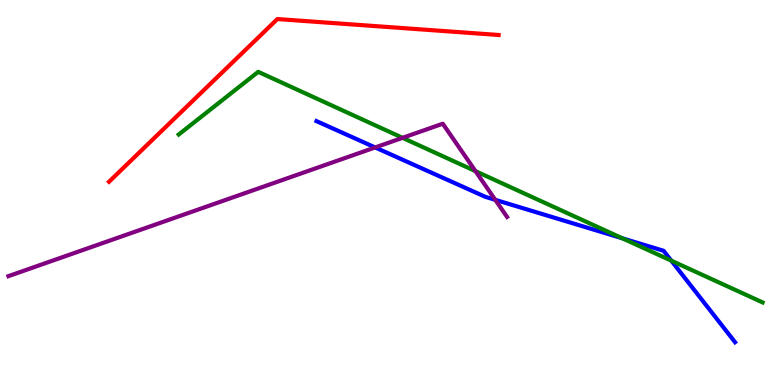[{'lines': ['blue', 'red'], 'intersections': []}, {'lines': ['green', 'red'], 'intersections': []}, {'lines': ['purple', 'red'], 'intersections': []}, {'lines': ['blue', 'green'], 'intersections': [{'x': 8.03, 'y': 3.81}, {'x': 8.66, 'y': 3.23}]}, {'lines': ['blue', 'purple'], 'intersections': [{'x': 4.84, 'y': 6.17}, {'x': 6.39, 'y': 4.81}]}, {'lines': ['green', 'purple'], 'intersections': [{'x': 5.19, 'y': 6.42}, {'x': 6.14, 'y': 5.55}]}]